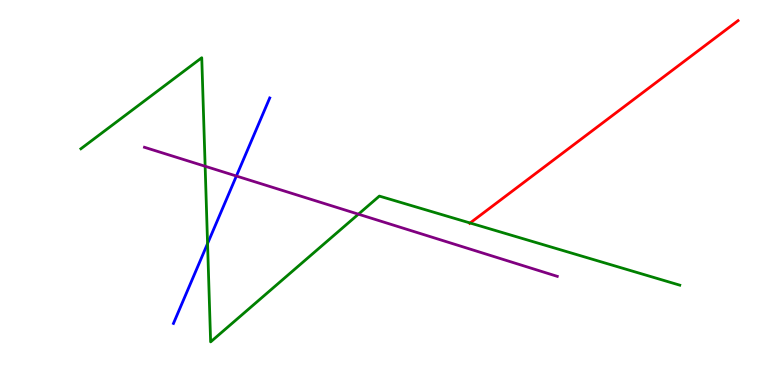[{'lines': ['blue', 'red'], 'intersections': []}, {'lines': ['green', 'red'], 'intersections': [{'x': 6.07, 'y': 4.21}]}, {'lines': ['purple', 'red'], 'intersections': []}, {'lines': ['blue', 'green'], 'intersections': [{'x': 2.68, 'y': 3.67}]}, {'lines': ['blue', 'purple'], 'intersections': [{'x': 3.05, 'y': 5.43}]}, {'lines': ['green', 'purple'], 'intersections': [{'x': 2.65, 'y': 5.68}, {'x': 4.62, 'y': 4.44}]}]